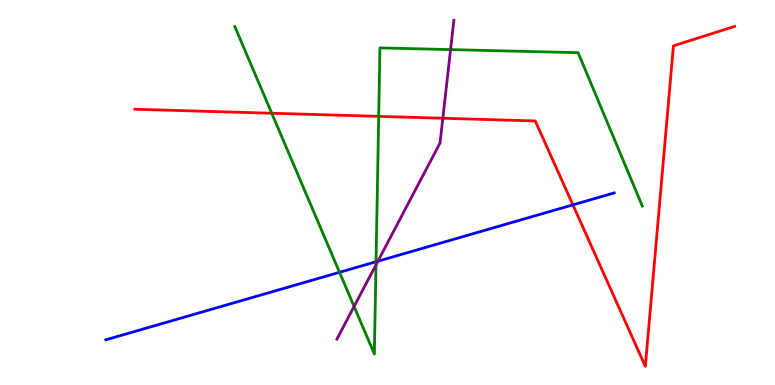[{'lines': ['blue', 'red'], 'intersections': [{'x': 7.39, 'y': 4.68}]}, {'lines': ['green', 'red'], 'intersections': [{'x': 3.51, 'y': 7.06}, {'x': 4.89, 'y': 6.98}]}, {'lines': ['purple', 'red'], 'intersections': [{'x': 5.71, 'y': 6.93}]}, {'lines': ['blue', 'green'], 'intersections': [{'x': 4.38, 'y': 2.93}, {'x': 4.85, 'y': 3.2}]}, {'lines': ['blue', 'purple'], 'intersections': [{'x': 4.88, 'y': 3.22}]}, {'lines': ['green', 'purple'], 'intersections': [{'x': 4.57, 'y': 2.04}, {'x': 4.85, 'y': 3.12}, {'x': 5.81, 'y': 8.71}]}]